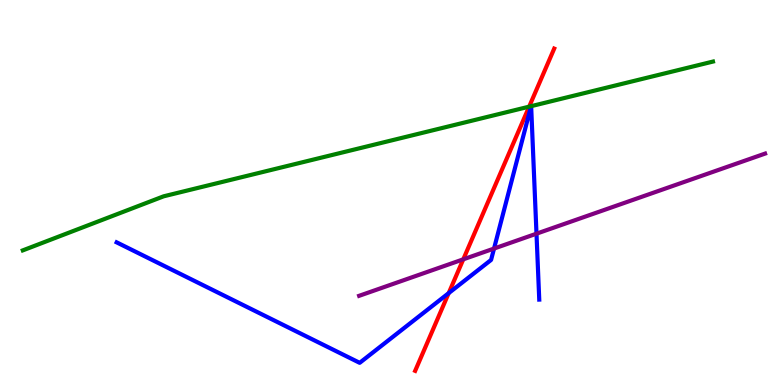[{'lines': ['blue', 'red'], 'intersections': [{'x': 5.79, 'y': 2.39}]}, {'lines': ['green', 'red'], 'intersections': [{'x': 6.83, 'y': 7.23}]}, {'lines': ['purple', 'red'], 'intersections': [{'x': 5.98, 'y': 3.26}]}, {'lines': ['blue', 'green'], 'intersections': [{'x': 6.85, 'y': 7.24}, {'x': 6.85, 'y': 7.24}]}, {'lines': ['blue', 'purple'], 'intersections': [{'x': 6.37, 'y': 3.54}, {'x': 6.92, 'y': 3.93}]}, {'lines': ['green', 'purple'], 'intersections': []}]